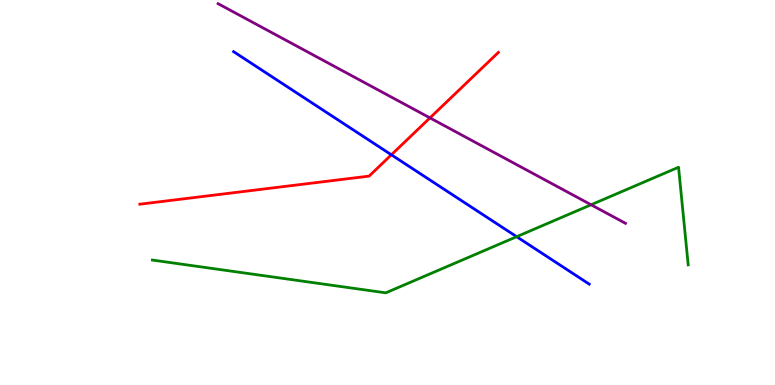[{'lines': ['blue', 'red'], 'intersections': [{'x': 5.05, 'y': 5.98}]}, {'lines': ['green', 'red'], 'intersections': []}, {'lines': ['purple', 'red'], 'intersections': [{'x': 5.55, 'y': 6.94}]}, {'lines': ['blue', 'green'], 'intersections': [{'x': 6.67, 'y': 3.85}]}, {'lines': ['blue', 'purple'], 'intersections': []}, {'lines': ['green', 'purple'], 'intersections': [{'x': 7.63, 'y': 4.68}]}]